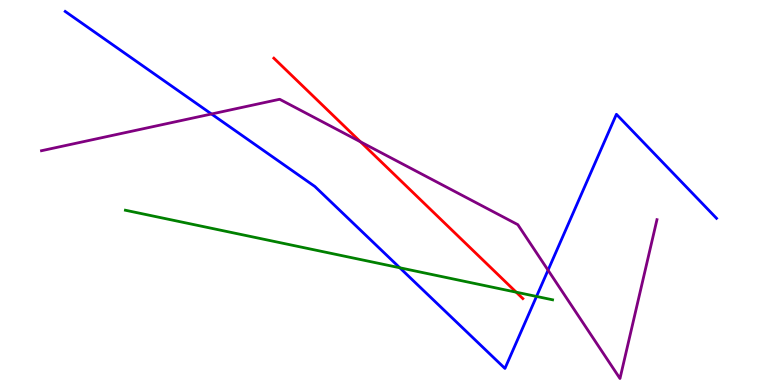[{'lines': ['blue', 'red'], 'intersections': []}, {'lines': ['green', 'red'], 'intersections': [{'x': 6.66, 'y': 2.41}]}, {'lines': ['purple', 'red'], 'intersections': [{'x': 4.65, 'y': 6.32}]}, {'lines': ['blue', 'green'], 'intersections': [{'x': 5.16, 'y': 3.04}, {'x': 6.92, 'y': 2.3}]}, {'lines': ['blue', 'purple'], 'intersections': [{'x': 2.73, 'y': 7.04}, {'x': 7.07, 'y': 2.98}]}, {'lines': ['green', 'purple'], 'intersections': []}]